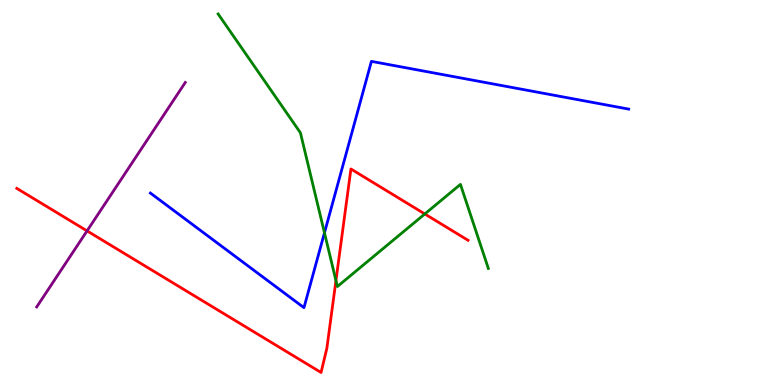[{'lines': ['blue', 'red'], 'intersections': []}, {'lines': ['green', 'red'], 'intersections': [{'x': 4.33, 'y': 2.71}, {'x': 5.48, 'y': 4.44}]}, {'lines': ['purple', 'red'], 'intersections': [{'x': 1.12, 'y': 4.0}]}, {'lines': ['blue', 'green'], 'intersections': [{'x': 4.19, 'y': 3.95}]}, {'lines': ['blue', 'purple'], 'intersections': []}, {'lines': ['green', 'purple'], 'intersections': []}]